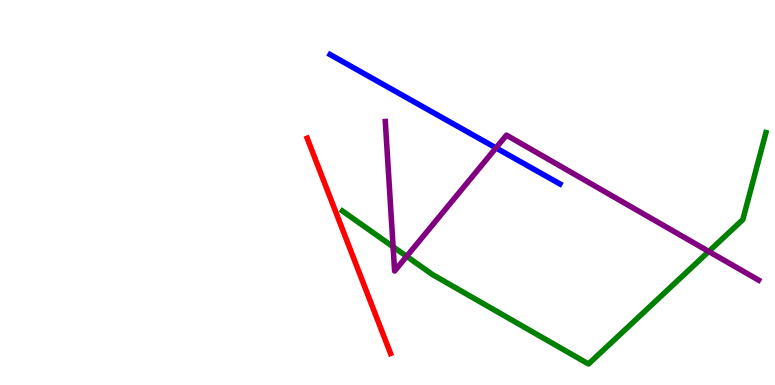[{'lines': ['blue', 'red'], 'intersections': []}, {'lines': ['green', 'red'], 'intersections': []}, {'lines': ['purple', 'red'], 'intersections': []}, {'lines': ['blue', 'green'], 'intersections': []}, {'lines': ['blue', 'purple'], 'intersections': [{'x': 6.4, 'y': 6.16}]}, {'lines': ['green', 'purple'], 'intersections': [{'x': 5.07, 'y': 3.59}, {'x': 5.25, 'y': 3.34}, {'x': 9.15, 'y': 3.47}]}]